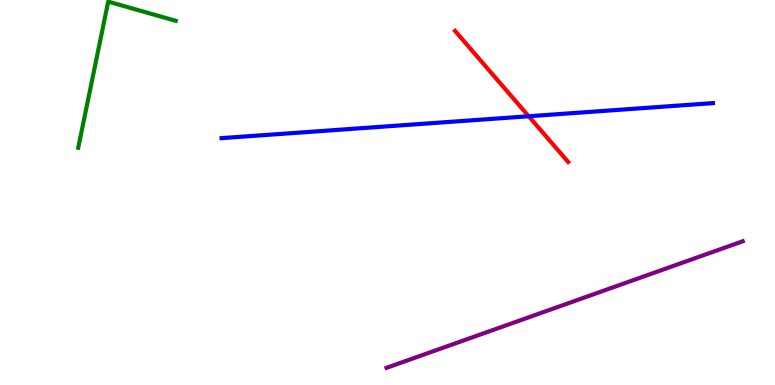[{'lines': ['blue', 'red'], 'intersections': [{'x': 6.82, 'y': 6.98}]}, {'lines': ['green', 'red'], 'intersections': []}, {'lines': ['purple', 'red'], 'intersections': []}, {'lines': ['blue', 'green'], 'intersections': []}, {'lines': ['blue', 'purple'], 'intersections': []}, {'lines': ['green', 'purple'], 'intersections': []}]